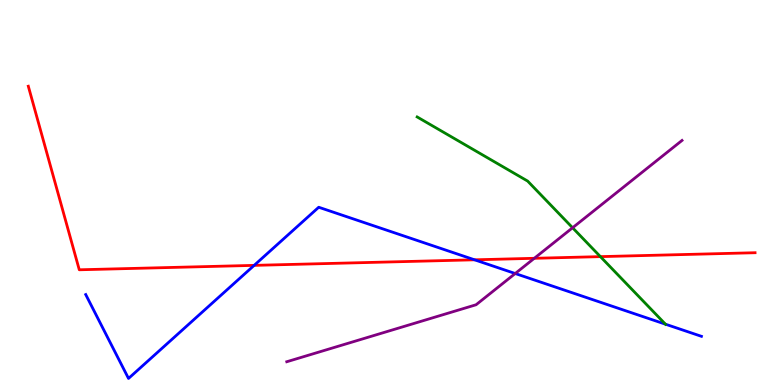[{'lines': ['blue', 'red'], 'intersections': [{'x': 3.28, 'y': 3.11}, {'x': 6.12, 'y': 3.25}]}, {'lines': ['green', 'red'], 'intersections': [{'x': 7.75, 'y': 3.33}]}, {'lines': ['purple', 'red'], 'intersections': [{'x': 6.89, 'y': 3.29}]}, {'lines': ['blue', 'green'], 'intersections': [{'x': 8.59, 'y': 1.58}]}, {'lines': ['blue', 'purple'], 'intersections': [{'x': 6.65, 'y': 2.9}]}, {'lines': ['green', 'purple'], 'intersections': [{'x': 7.39, 'y': 4.08}]}]